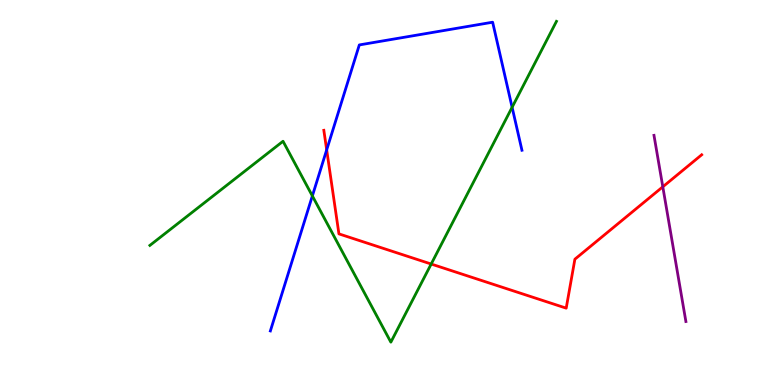[{'lines': ['blue', 'red'], 'intersections': [{'x': 4.22, 'y': 6.11}]}, {'lines': ['green', 'red'], 'intersections': [{'x': 5.56, 'y': 3.14}]}, {'lines': ['purple', 'red'], 'intersections': [{'x': 8.55, 'y': 5.15}]}, {'lines': ['blue', 'green'], 'intersections': [{'x': 4.03, 'y': 4.91}, {'x': 6.61, 'y': 7.21}]}, {'lines': ['blue', 'purple'], 'intersections': []}, {'lines': ['green', 'purple'], 'intersections': []}]